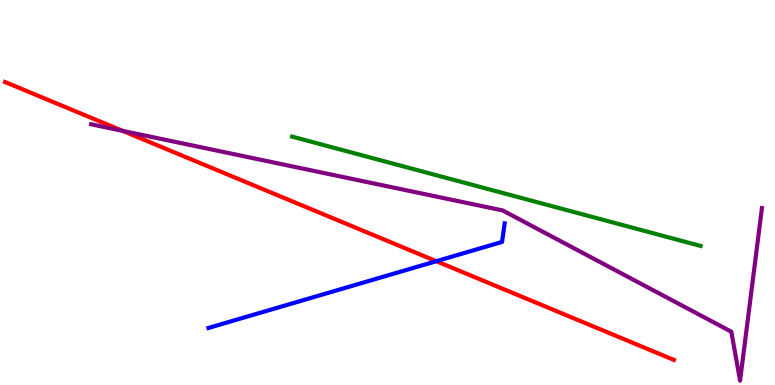[{'lines': ['blue', 'red'], 'intersections': [{'x': 5.63, 'y': 3.22}]}, {'lines': ['green', 'red'], 'intersections': []}, {'lines': ['purple', 'red'], 'intersections': [{'x': 1.58, 'y': 6.6}]}, {'lines': ['blue', 'green'], 'intersections': []}, {'lines': ['blue', 'purple'], 'intersections': []}, {'lines': ['green', 'purple'], 'intersections': []}]